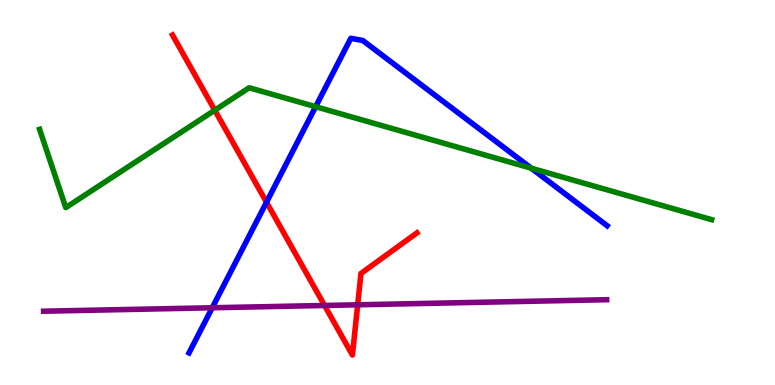[{'lines': ['blue', 'red'], 'intersections': [{'x': 3.44, 'y': 4.75}]}, {'lines': ['green', 'red'], 'intersections': [{'x': 2.77, 'y': 7.14}]}, {'lines': ['purple', 'red'], 'intersections': [{'x': 4.19, 'y': 2.07}, {'x': 4.62, 'y': 2.08}]}, {'lines': ['blue', 'green'], 'intersections': [{'x': 4.07, 'y': 7.23}, {'x': 6.85, 'y': 5.63}]}, {'lines': ['blue', 'purple'], 'intersections': [{'x': 2.74, 'y': 2.01}]}, {'lines': ['green', 'purple'], 'intersections': []}]